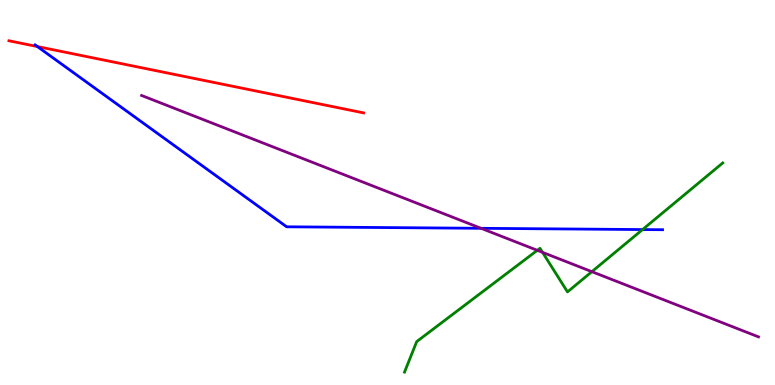[{'lines': ['blue', 'red'], 'intersections': [{'x': 0.482, 'y': 8.79}]}, {'lines': ['green', 'red'], 'intersections': []}, {'lines': ['purple', 'red'], 'intersections': []}, {'lines': ['blue', 'green'], 'intersections': [{'x': 8.29, 'y': 4.04}]}, {'lines': ['blue', 'purple'], 'intersections': [{'x': 6.21, 'y': 4.07}]}, {'lines': ['green', 'purple'], 'intersections': [{'x': 6.93, 'y': 3.5}, {'x': 7.0, 'y': 3.45}, {'x': 7.64, 'y': 2.94}]}]